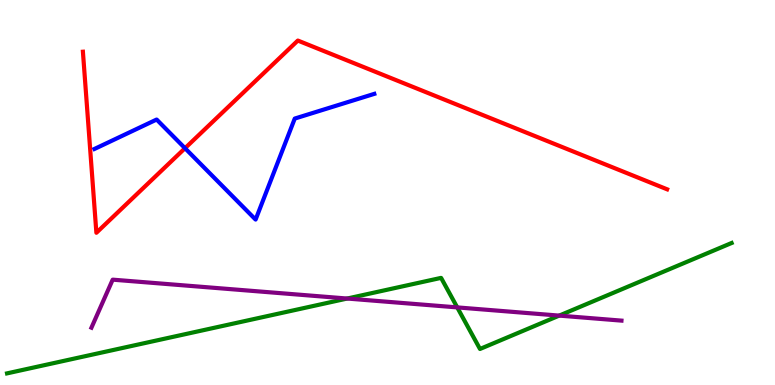[{'lines': ['blue', 'red'], 'intersections': [{'x': 2.39, 'y': 6.15}]}, {'lines': ['green', 'red'], 'intersections': []}, {'lines': ['purple', 'red'], 'intersections': []}, {'lines': ['blue', 'green'], 'intersections': []}, {'lines': ['blue', 'purple'], 'intersections': []}, {'lines': ['green', 'purple'], 'intersections': [{'x': 4.48, 'y': 2.25}, {'x': 5.9, 'y': 2.02}, {'x': 7.22, 'y': 1.8}]}]